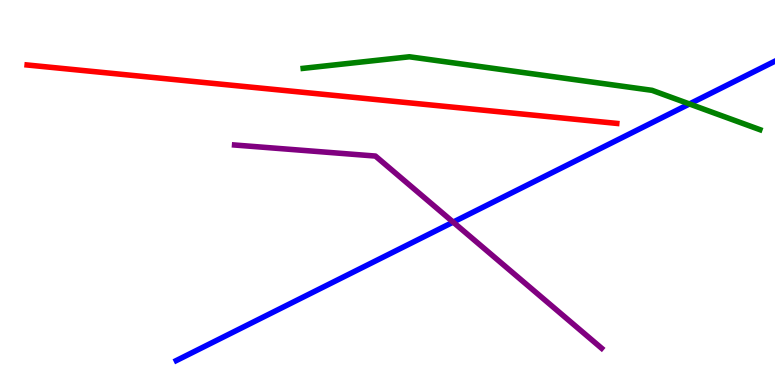[{'lines': ['blue', 'red'], 'intersections': []}, {'lines': ['green', 'red'], 'intersections': []}, {'lines': ['purple', 'red'], 'intersections': []}, {'lines': ['blue', 'green'], 'intersections': [{'x': 8.9, 'y': 7.3}]}, {'lines': ['blue', 'purple'], 'intersections': [{'x': 5.85, 'y': 4.23}]}, {'lines': ['green', 'purple'], 'intersections': []}]